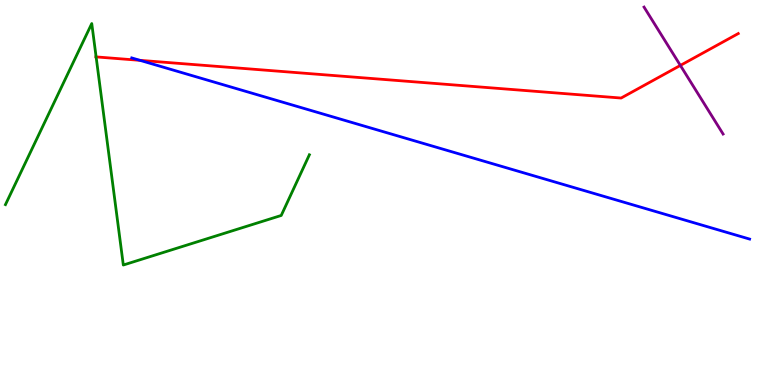[{'lines': ['blue', 'red'], 'intersections': [{'x': 1.81, 'y': 8.43}]}, {'lines': ['green', 'red'], 'intersections': [{'x': 1.24, 'y': 8.52}]}, {'lines': ['purple', 'red'], 'intersections': [{'x': 8.78, 'y': 8.3}]}, {'lines': ['blue', 'green'], 'intersections': []}, {'lines': ['blue', 'purple'], 'intersections': []}, {'lines': ['green', 'purple'], 'intersections': []}]